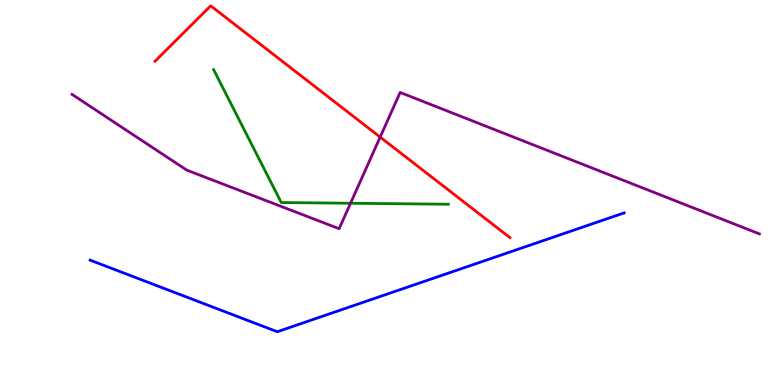[{'lines': ['blue', 'red'], 'intersections': []}, {'lines': ['green', 'red'], 'intersections': []}, {'lines': ['purple', 'red'], 'intersections': [{'x': 4.91, 'y': 6.44}]}, {'lines': ['blue', 'green'], 'intersections': []}, {'lines': ['blue', 'purple'], 'intersections': []}, {'lines': ['green', 'purple'], 'intersections': [{'x': 4.52, 'y': 4.72}]}]